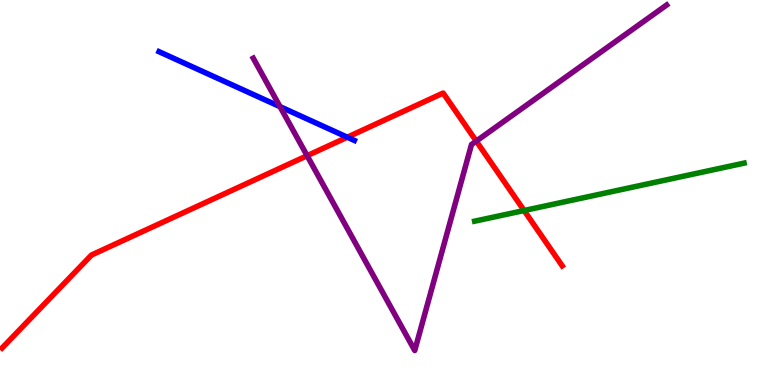[{'lines': ['blue', 'red'], 'intersections': [{'x': 4.48, 'y': 6.44}]}, {'lines': ['green', 'red'], 'intersections': [{'x': 6.76, 'y': 4.53}]}, {'lines': ['purple', 'red'], 'intersections': [{'x': 3.96, 'y': 5.96}, {'x': 6.15, 'y': 6.33}]}, {'lines': ['blue', 'green'], 'intersections': []}, {'lines': ['blue', 'purple'], 'intersections': [{'x': 3.61, 'y': 7.23}]}, {'lines': ['green', 'purple'], 'intersections': []}]